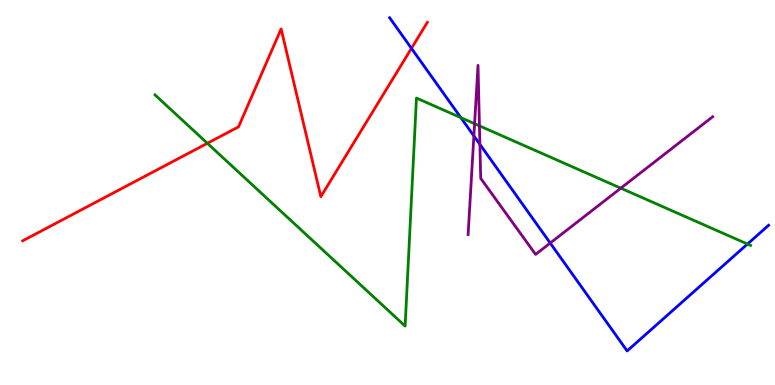[{'lines': ['blue', 'red'], 'intersections': [{'x': 5.31, 'y': 8.74}]}, {'lines': ['green', 'red'], 'intersections': [{'x': 2.68, 'y': 6.28}]}, {'lines': ['purple', 'red'], 'intersections': []}, {'lines': ['blue', 'green'], 'intersections': [{'x': 5.95, 'y': 6.94}, {'x': 9.64, 'y': 3.66}]}, {'lines': ['blue', 'purple'], 'intersections': [{'x': 6.11, 'y': 6.47}, {'x': 6.19, 'y': 6.25}, {'x': 7.1, 'y': 3.69}]}, {'lines': ['green', 'purple'], 'intersections': [{'x': 6.12, 'y': 6.79}, {'x': 6.19, 'y': 6.73}, {'x': 8.01, 'y': 5.11}]}]